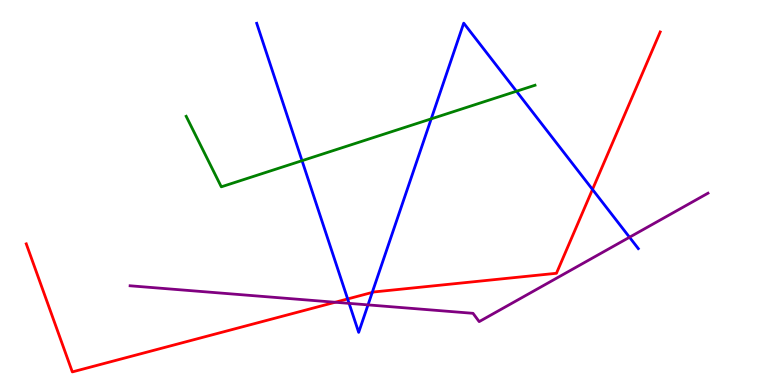[{'lines': ['blue', 'red'], 'intersections': [{'x': 4.49, 'y': 2.24}, {'x': 4.8, 'y': 2.4}, {'x': 7.65, 'y': 5.08}]}, {'lines': ['green', 'red'], 'intersections': []}, {'lines': ['purple', 'red'], 'intersections': [{'x': 4.32, 'y': 2.15}]}, {'lines': ['blue', 'green'], 'intersections': [{'x': 3.9, 'y': 5.83}, {'x': 5.56, 'y': 6.91}, {'x': 6.66, 'y': 7.63}]}, {'lines': ['blue', 'purple'], 'intersections': [{'x': 4.5, 'y': 2.12}, {'x': 4.75, 'y': 2.08}, {'x': 8.12, 'y': 3.84}]}, {'lines': ['green', 'purple'], 'intersections': []}]